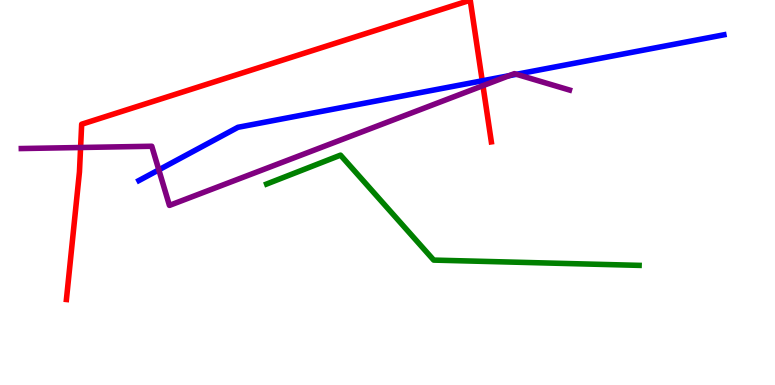[{'lines': ['blue', 'red'], 'intersections': [{'x': 6.22, 'y': 7.9}]}, {'lines': ['green', 'red'], 'intersections': []}, {'lines': ['purple', 'red'], 'intersections': [{'x': 1.04, 'y': 6.17}, {'x': 6.23, 'y': 7.77}]}, {'lines': ['blue', 'green'], 'intersections': []}, {'lines': ['blue', 'purple'], 'intersections': [{'x': 2.05, 'y': 5.59}, {'x': 6.57, 'y': 8.03}, {'x': 6.66, 'y': 8.07}]}, {'lines': ['green', 'purple'], 'intersections': []}]